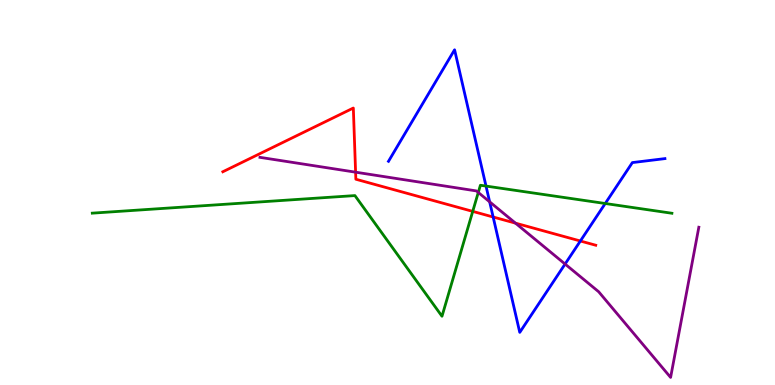[{'lines': ['blue', 'red'], 'intersections': [{'x': 6.36, 'y': 4.36}, {'x': 7.49, 'y': 3.74}]}, {'lines': ['green', 'red'], 'intersections': [{'x': 6.1, 'y': 4.51}]}, {'lines': ['purple', 'red'], 'intersections': [{'x': 4.59, 'y': 5.53}, {'x': 6.65, 'y': 4.2}]}, {'lines': ['blue', 'green'], 'intersections': [{'x': 6.27, 'y': 5.17}, {'x': 7.81, 'y': 4.71}]}, {'lines': ['blue', 'purple'], 'intersections': [{'x': 6.32, 'y': 4.76}, {'x': 7.29, 'y': 3.14}]}, {'lines': ['green', 'purple'], 'intersections': [{'x': 6.17, 'y': 5.0}]}]